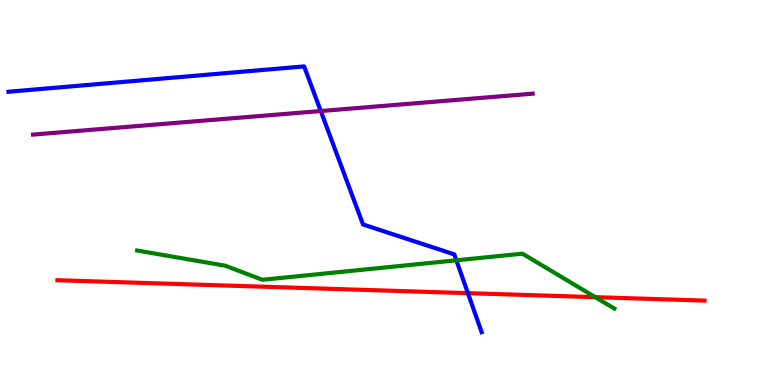[{'lines': ['blue', 'red'], 'intersections': [{'x': 6.04, 'y': 2.39}]}, {'lines': ['green', 'red'], 'intersections': [{'x': 7.68, 'y': 2.28}]}, {'lines': ['purple', 'red'], 'intersections': []}, {'lines': ['blue', 'green'], 'intersections': [{'x': 5.89, 'y': 3.24}]}, {'lines': ['blue', 'purple'], 'intersections': [{'x': 4.14, 'y': 7.12}]}, {'lines': ['green', 'purple'], 'intersections': []}]